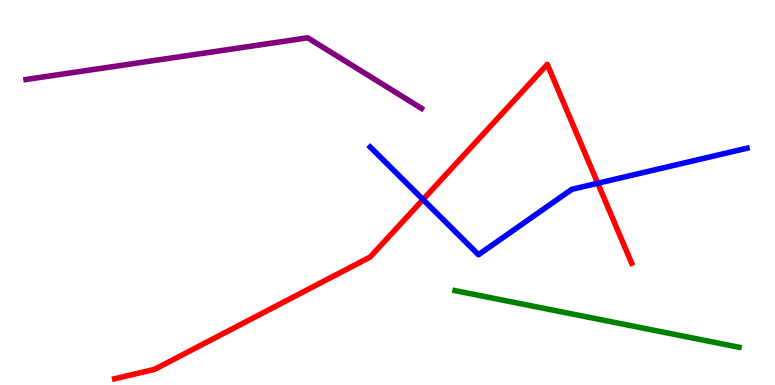[{'lines': ['blue', 'red'], 'intersections': [{'x': 5.46, 'y': 4.82}, {'x': 7.71, 'y': 5.24}]}, {'lines': ['green', 'red'], 'intersections': []}, {'lines': ['purple', 'red'], 'intersections': []}, {'lines': ['blue', 'green'], 'intersections': []}, {'lines': ['blue', 'purple'], 'intersections': []}, {'lines': ['green', 'purple'], 'intersections': []}]